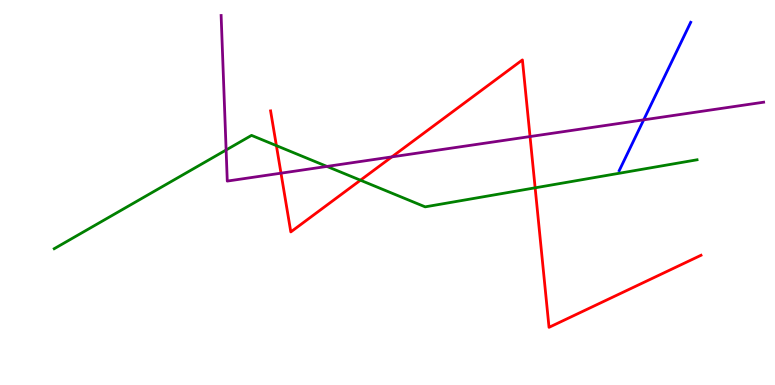[{'lines': ['blue', 'red'], 'intersections': []}, {'lines': ['green', 'red'], 'intersections': [{'x': 3.57, 'y': 6.22}, {'x': 4.65, 'y': 5.32}, {'x': 6.91, 'y': 5.12}]}, {'lines': ['purple', 'red'], 'intersections': [{'x': 3.63, 'y': 5.5}, {'x': 5.06, 'y': 5.93}, {'x': 6.84, 'y': 6.45}]}, {'lines': ['blue', 'green'], 'intersections': []}, {'lines': ['blue', 'purple'], 'intersections': [{'x': 8.31, 'y': 6.89}]}, {'lines': ['green', 'purple'], 'intersections': [{'x': 2.92, 'y': 6.1}, {'x': 4.22, 'y': 5.68}]}]